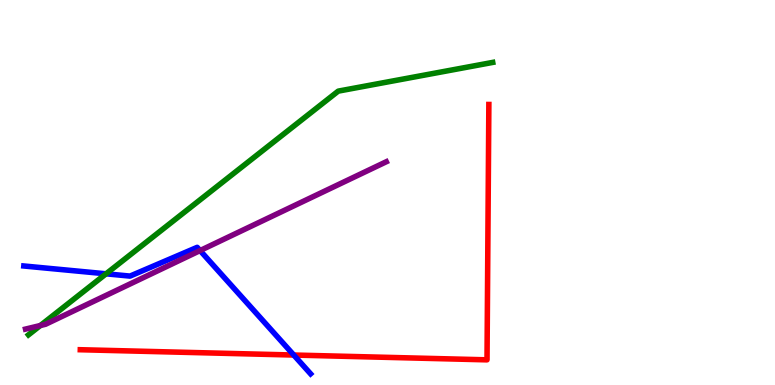[{'lines': ['blue', 'red'], 'intersections': [{'x': 3.79, 'y': 0.778}]}, {'lines': ['green', 'red'], 'intersections': []}, {'lines': ['purple', 'red'], 'intersections': []}, {'lines': ['blue', 'green'], 'intersections': [{'x': 1.37, 'y': 2.89}]}, {'lines': ['blue', 'purple'], 'intersections': [{'x': 2.58, 'y': 3.49}]}, {'lines': ['green', 'purple'], 'intersections': [{'x': 0.521, 'y': 1.54}]}]